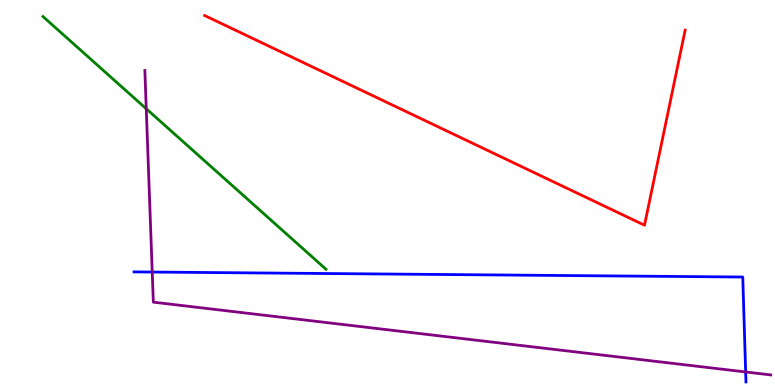[{'lines': ['blue', 'red'], 'intersections': []}, {'lines': ['green', 'red'], 'intersections': []}, {'lines': ['purple', 'red'], 'intersections': []}, {'lines': ['blue', 'green'], 'intersections': []}, {'lines': ['blue', 'purple'], 'intersections': [{'x': 1.96, 'y': 2.93}, {'x': 9.62, 'y': 0.339}]}, {'lines': ['green', 'purple'], 'intersections': [{'x': 1.89, 'y': 7.17}]}]